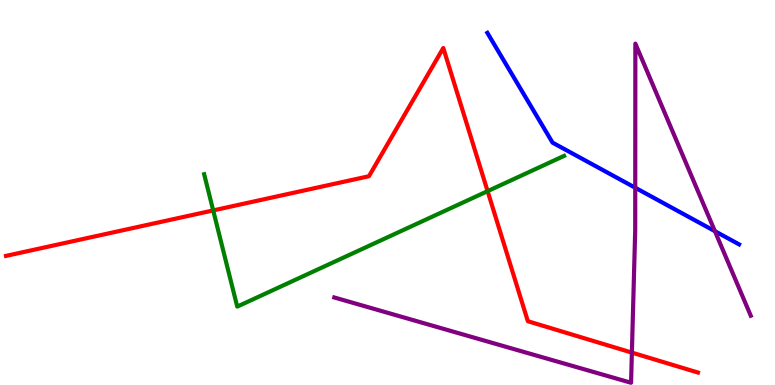[{'lines': ['blue', 'red'], 'intersections': []}, {'lines': ['green', 'red'], 'intersections': [{'x': 2.75, 'y': 4.53}, {'x': 6.29, 'y': 5.03}]}, {'lines': ['purple', 'red'], 'intersections': [{'x': 8.15, 'y': 0.841}]}, {'lines': ['blue', 'green'], 'intersections': []}, {'lines': ['blue', 'purple'], 'intersections': [{'x': 8.2, 'y': 5.12}, {'x': 9.22, 'y': 4.0}]}, {'lines': ['green', 'purple'], 'intersections': []}]